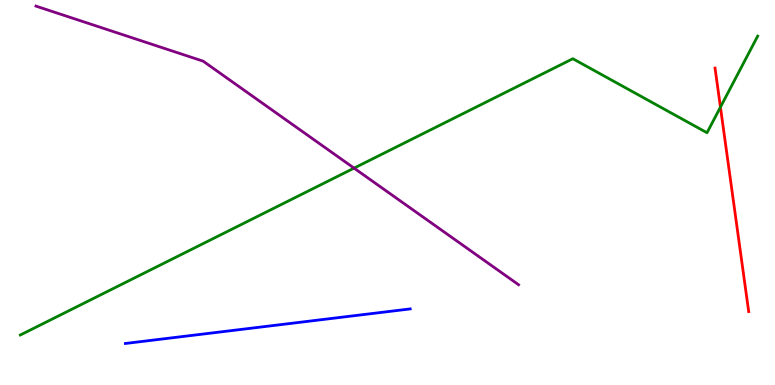[{'lines': ['blue', 'red'], 'intersections': []}, {'lines': ['green', 'red'], 'intersections': [{'x': 9.3, 'y': 7.22}]}, {'lines': ['purple', 'red'], 'intersections': []}, {'lines': ['blue', 'green'], 'intersections': []}, {'lines': ['blue', 'purple'], 'intersections': []}, {'lines': ['green', 'purple'], 'intersections': [{'x': 4.57, 'y': 5.63}]}]